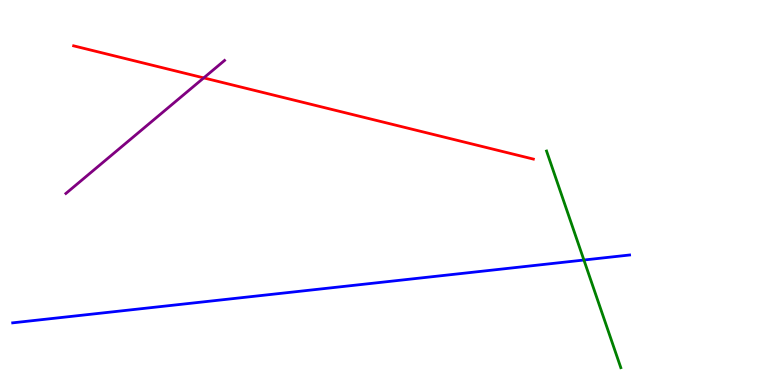[{'lines': ['blue', 'red'], 'intersections': []}, {'lines': ['green', 'red'], 'intersections': []}, {'lines': ['purple', 'red'], 'intersections': [{'x': 2.63, 'y': 7.98}]}, {'lines': ['blue', 'green'], 'intersections': [{'x': 7.53, 'y': 3.25}]}, {'lines': ['blue', 'purple'], 'intersections': []}, {'lines': ['green', 'purple'], 'intersections': []}]